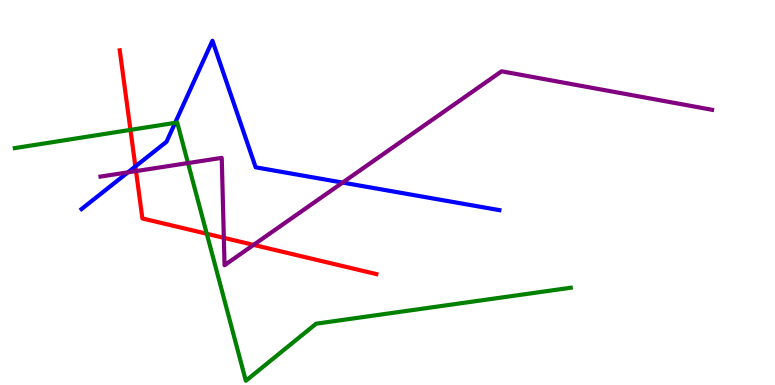[{'lines': ['blue', 'red'], 'intersections': [{'x': 1.75, 'y': 5.68}]}, {'lines': ['green', 'red'], 'intersections': [{'x': 1.68, 'y': 6.63}, {'x': 2.67, 'y': 3.93}]}, {'lines': ['purple', 'red'], 'intersections': [{'x': 1.75, 'y': 5.56}, {'x': 2.89, 'y': 3.82}, {'x': 3.27, 'y': 3.64}]}, {'lines': ['blue', 'green'], 'intersections': [{'x': 2.26, 'y': 6.81}]}, {'lines': ['blue', 'purple'], 'intersections': [{'x': 1.65, 'y': 5.52}, {'x': 4.42, 'y': 5.26}]}, {'lines': ['green', 'purple'], 'intersections': [{'x': 2.43, 'y': 5.76}]}]